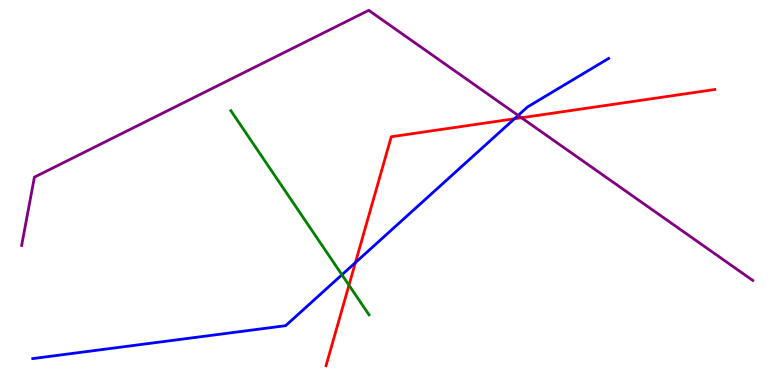[{'lines': ['blue', 'red'], 'intersections': [{'x': 4.59, 'y': 3.18}, {'x': 6.64, 'y': 6.92}]}, {'lines': ['green', 'red'], 'intersections': [{'x': 4.5, 'y': 2.59}]}, {'lines': ['purple', 'red'], 'intersections': [{'x': 6.73, 'y': 6.94}]}, {'lines': ['blue', 'green'], 'intersections': [{'x': 4.41, 'y': 2.86}]}, {'lines': ['blue', 'purple'], 'intersections': [{'x': 6.69, 'y': 7.0}]}, {'lines': ['green', 'purple'], 'intersections': []}]